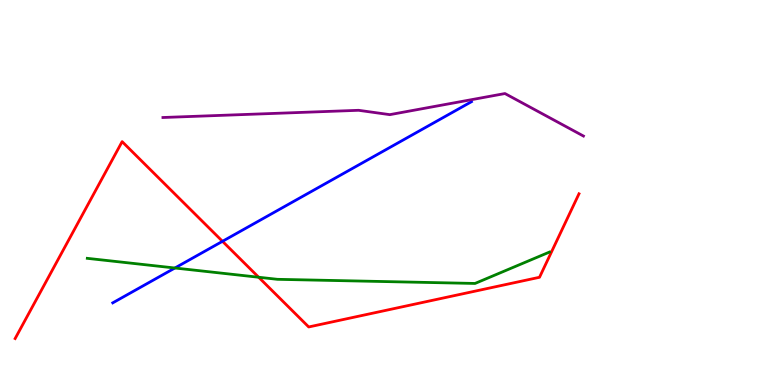[{'lines': ['blue', 'red'], 'intersections': [{'x': 2.87, 'y': 3.73}]}, {'lines': ['green', 'red'], 'intersections': [{'x': 3.34, 'y': 2.8}]}, {'lines': ['purple', 'red'], 'intersections': []}, {'lines': ['blue', 'green'], 'intersections': [{'x': 2.26, 'y': 3.04}]}, {'lines': ['blue', 'purple'], 'intersections': []}, {'lines': ['green', 'purple'], 'intersections': []}]